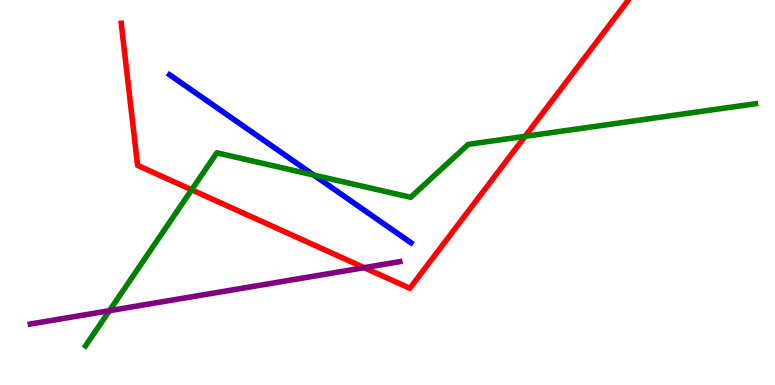[{'lines': ['blue', 'red'], 'intersections': []}, {'lines': ['green', 'red'], 'intersections': [{'x': 2.47, 'y': 5.07}, {'x': 6.78, 'y': 6.46}]}, {'lines': ['purple', 'red'], 'intersections': [{'x': 4.7, 'y': 3.05}]}, {'lines': ['blue', 'green'], 'intersections': [{'x': 4.05, 'y': 5.45}]}, {'lines': ['blue', 'purple'], 'intersections': []}, {'lines': ['green', 'purple'], 'intersections': [{'x': 1.41, 'y': 1.93}]}]